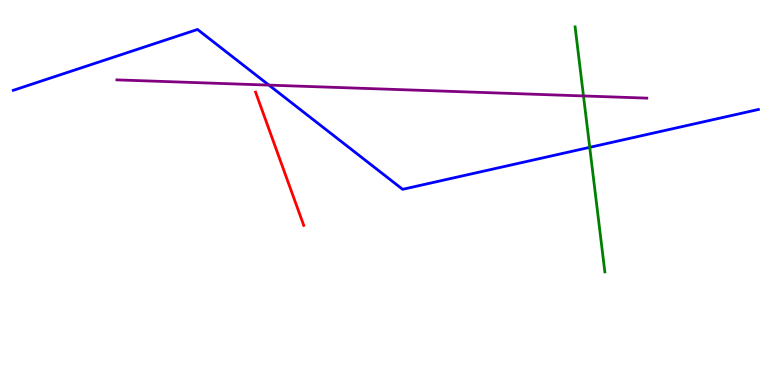[{'lines': ['blue', 'red'], 'intersections': []}, {'lines': ['green', 'red'], 'intersections': []}, {'lines': ['purple', 'red'], 'intersections': []}, {'lines': ['blue', 'green'], 'intersections': [{'x': 7.61, 'y': 6.17}]}, {'lines': ['blue', 'purple'], 'intersections': [{'x': 3.47, 'y': 7.79}]}, {'lines': ['green', 'purple'], 'intersections': [{'x': 7.53, 'y': 7.51}]}]